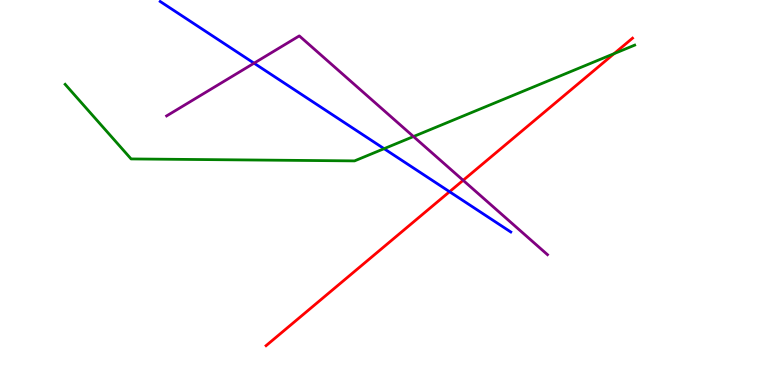[{'lines': ['blue', 'red'], 'intersections': [{'x': 5.8, 'y': 5.02}]}, {'lines': ['green', 'red'], 'intersections': [{'x': 7.92, 'y': 8.61}]}, {'lines': ['purple', 'red'], 'intersections': [{'x': 5.98, 'y': 5.32}]}, {'lines': ['blue', 'green'], 'intersections': [{'x': 4.96, 'y': 6.14}]}, {'lines': ['blue', 'purple'], 'intersections': [{'x': 3.28, 'y': 8.36}]}, {'lines': ['green', 'purple'], 'intersections': [{'x': 5.34, 'y': 6.45}]}]